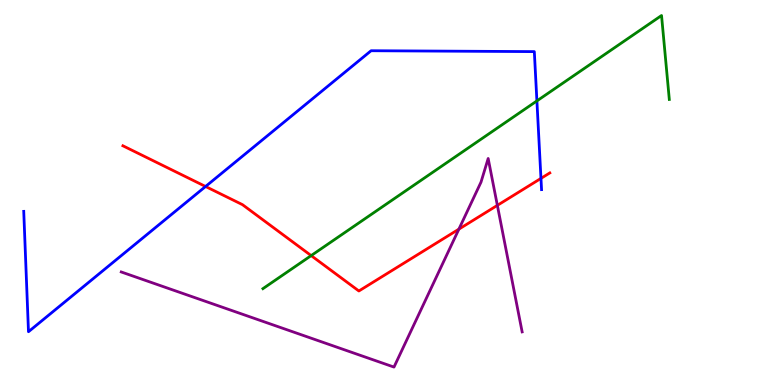[{'lines': ['blue', 'red'], 'intersections': [{'x': 2.65, 'y': 5.16}, {'x': 6.98, 'y': 5.37}]}, {'lines': ['green', 'red'], 'intersections': [{'x': 4.02, 'y': 3.36}]}, {'lines': ['purple', 'red'], 'intersections': [{'x': 5.92, 'y': 4.05}, {'x': 6.42, 'y': 4.67}]}, {'lines': ['blue', 'green'], 'intersections': [{'x': 6.93, 'y': 7.38}]}, {'lines': ['blue', 'purple'], 'intersections': []}, {'lines': ['green', 'purple'], 'intersections': []}]